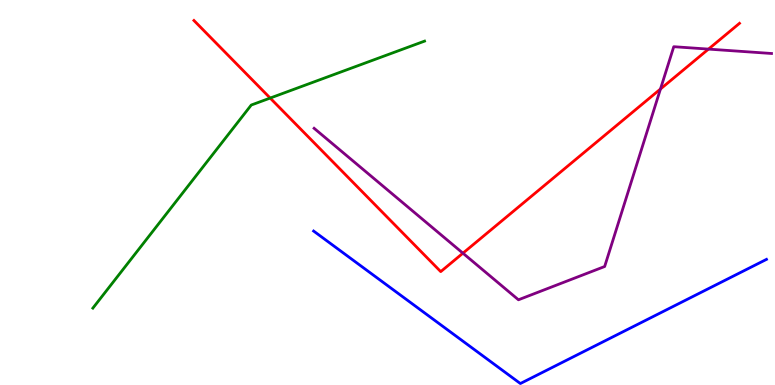[{'lines': ['blue', 'red'], 'intersections': []}, {'lines': ['green', 'red'], 'intersections': [{'x': 3.49, 'y': 7.45}]}, {'lines': ['purple', 'red'], 'intersections': [{'x': 5.97, 'y': 3.42}, {'x': 8.52, 'y': 7.69}, {'x': 9.14, 'y': 8.72}]}, {'lines': ['blue', 'green'], 'intersections': []}, {'lines': ['blue', 'purple'], 'intersections': []}, {'lines': ['green', 'purple'], 'intersections': []}]